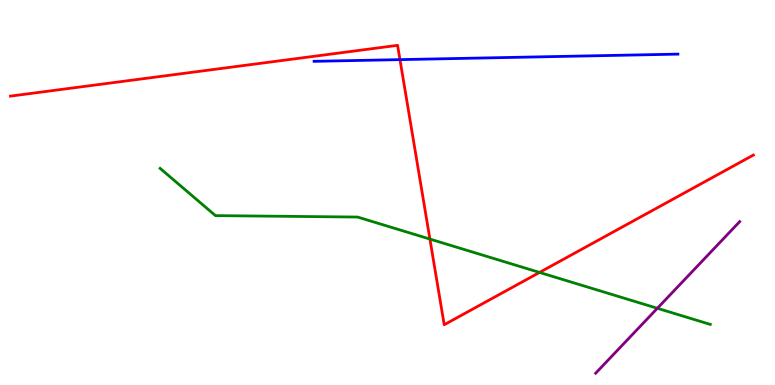[{'lines': ['blue', 'red'], 'intersections': [{'x': 5.16, 'y': 8.45}]}, {'lines': ['green', 'red'], 'intersections': [{'x': 5.55, 'y': 3.79}, {'x': 6.96, 'y': 2.92}]}, {'lines': ['purple', 'red'], 'intersections': []}, {'lines': ['blue', 'green'], 'intersections': []}, {'lines': ['blue', 'purple'], 'intersections': []}, {'lines': ['green', 'purple'], 'intersections': [{'x': 8.48, 'y': 1.99}]}]